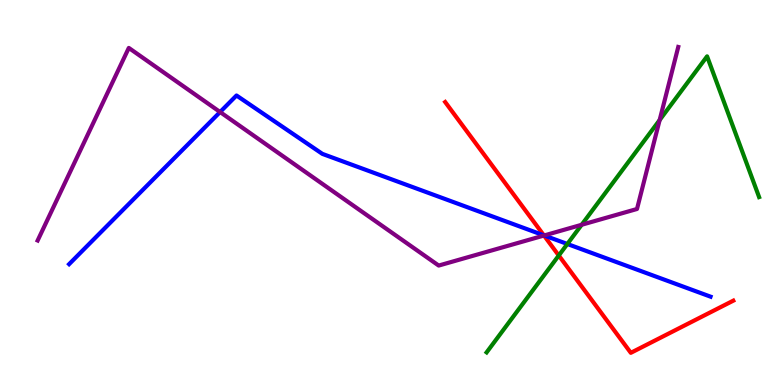[{'lines': ['blue', 'red'], 'intersections': [{'x': 7.02, 'y': 3.89}]}, {'lines': ['green', 'red'], 'intersections': [{'x': 7.21, 'y': 3.36}]}, {'lines': ['purple', 'red'], 'intersections': [{'x': 7.02, 'y': 3.88}]}, {'lines': ['blue', 'green'], 'intersections': [{'x': 7.32, 'y': 3.66}]}, {'lines': ['blue', 'purple'], 'intersections': [{'x': 2.84, 'y': 7.09}, {'x': 7.02, 'y': 3.88}]}, {'lines': ['green', 'purple'], 'intersections': [{'x': 7.51, 'y': 4.16}, {'x': 8.51, 'y': 6.88}]}]